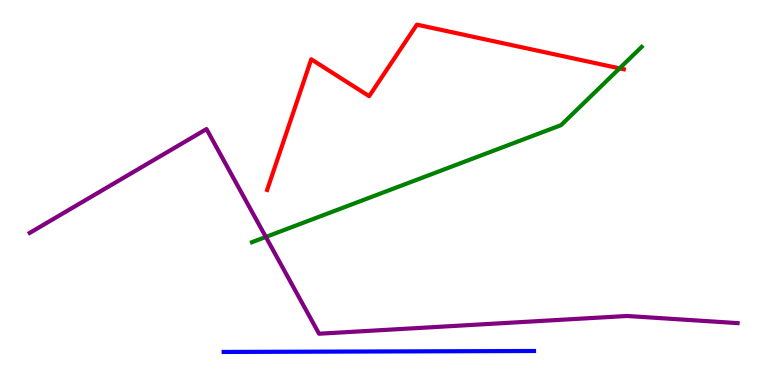[{'lines': ['blue', 'red'], 'intersections': []}, {'lines': ['green', 'red'], 'intersections': [{'x': 7.99, 'y': 8.22}]}, {'lines': ['purple', 'red'], 'intersections': []}, {'lines': ['blue', 'green'], 'intersections': []}, {'lines': ['blue', 'purple'], 'intersections': []}, {'lines': ['green', 'purple'], 'intersections': [{'x': 3.43, 'y': 3.85}]}]